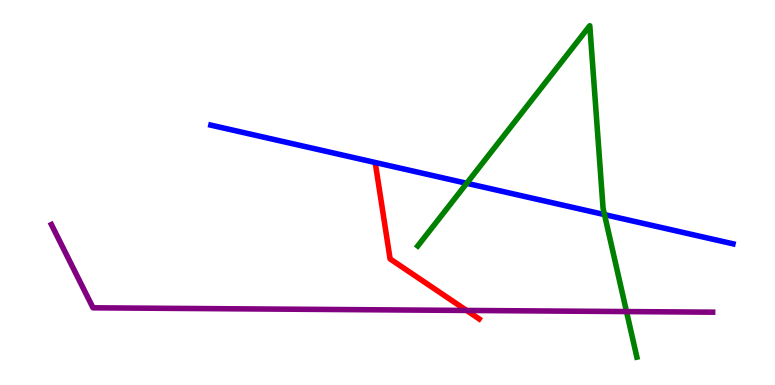[{'lines': ['blue', 'red'], 'intersections': []}, {'lines': ['green', 'red'], 'intersections': []}, {'lines': ['purple', 'red'], 'intersections': [{'x': 6.02, 'y': 1.94}]}, {'lines': ['blue', 'green'], 'intersections': [{'x': 6.02, 'y': 5.24}, {'x': 7.8, 'y': 4.43}]}, {'lines': ['blue', 'purple'], 'intersections': []}, {'lines': ['green', 'purple'], 'intersections': [{'x': 8.08, 'y': 1.91}]}]